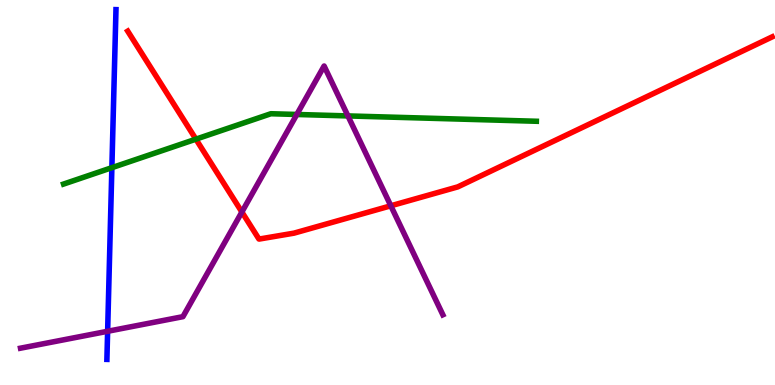[{'lines': ['blue', 'red'], 'intersections': []}, {'lines': ['green', 'red'], 'intersections': [{'x': 2.53, 'y': 6.39}]}, {'lines': ['purple', 'red'], 'intersections': [{'x': 3.12, 'y': 4.49}, {'x': 5.04, 'y': 4.65}]}, {'lines': ['blue', 'green'], 'intersections': [{'x': 1.44, 'y': 5.64}]}, {'lines': ['blue', 'purple'], 'intersections': [{'x': 1.39, 'y': 1.4}]}, {'lines': ['green', 'purple'], 'intersections': [{'x': 3.83, 'y': 7.03}, {'x': 4.49, 'y': 6.99}]}]